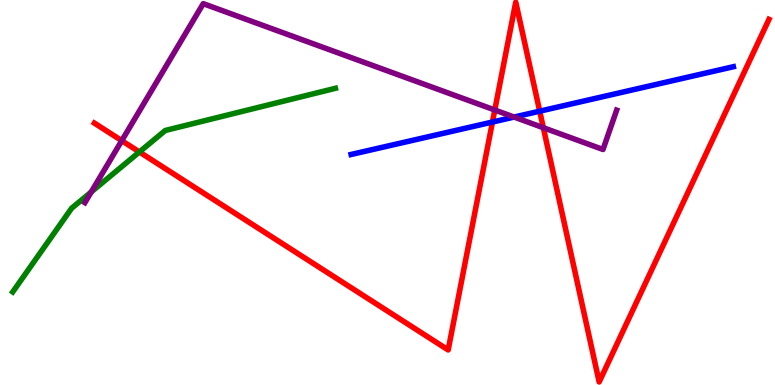[{'lines': ['blue', 'red'], 'intersections': [{'x': 6.35, 'y': 6.83}, {'x': 6.96, 'y': 7.11}]}, {'lines': ['green', 'red'], 'intersections': [{'x': 1.8, 'y': 6.05}]}, {'lines': ['purple', 'red'], 'intersections': [{'x': 1.57, 'y': 6.35}, {'x': 6.38, 'y': 7.14}, {'x': 7.01, 'y': 6.68}]}, {'lines': ['blue', 'green'], 'intersections': []}, {'lines': ['blue', 'purple'], 'intersections': [{'x': 6.63, 'y': 6.96}]}, {'lines': ['green', 'purple'], 'intersections': [{'x': 1.18, 'y': 5.01}]}]